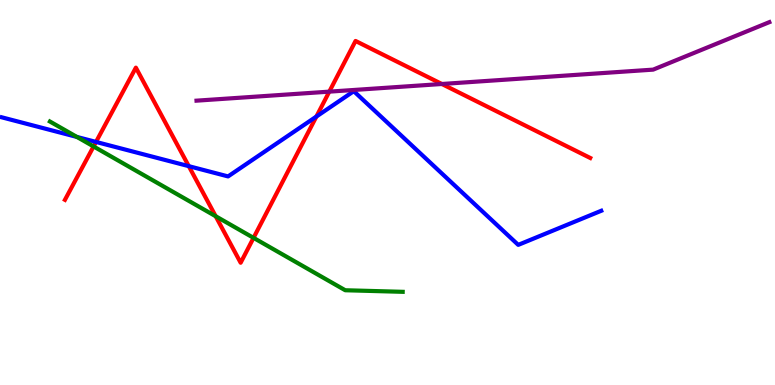[{'lines': ['blue', 'red'], 'intersections': [{'x': 1.24, 'y': 6.31}, {'x': 2.44, 'y': 5.68}, {'x': 4.08, 'y': 6.97}]}, {'lines': ['green', 'red'], 'intersections': [{'x': 1.21, 'y': 6.2}, {'x': 2.78, 'y': 4.38}, {'x': 3.27, 'y': 3.82}]}, {'lines': ['purple', 'red'], 'intersections': [{'x': 4.25, 'y': 7.62}, {'x': 5.7, 'y': 7.82}]}, {'lines': ['blue', 'green'], 'intersections': [{'x': 0.992, 'y': 6.44}]}, {'lines': ['blue', 'purple'], 'intersections': []}, {'lines': ['green', 'purple'], 'intersections': []}]